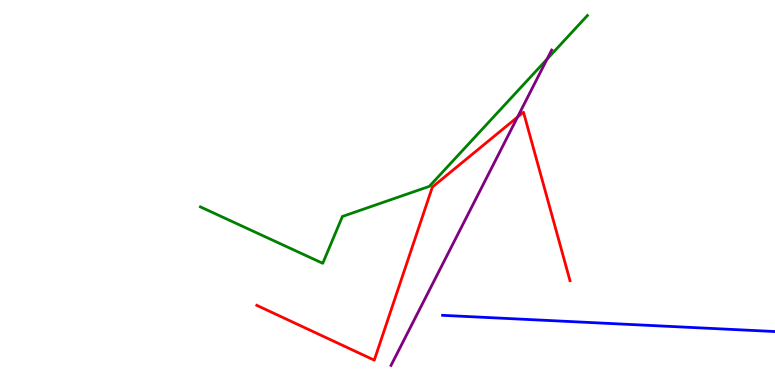[{'lines': ['blue', 'red'], 'intersections': []}, {'lines': ['green', 'red'], 'intersections': []}, {'lines': ['purple', 'red'], 'intersections': [{'x': 6.68, 'y': 6.96}]}, {'lines': ['blue', 'green'], 'intersections': []}, {'lines': ['blue', 'purple'], 'intersections': []}, {'lines': ['green', 'purple'], 'intersections': [{'x': 7.06, 'y': 8.46}]}]